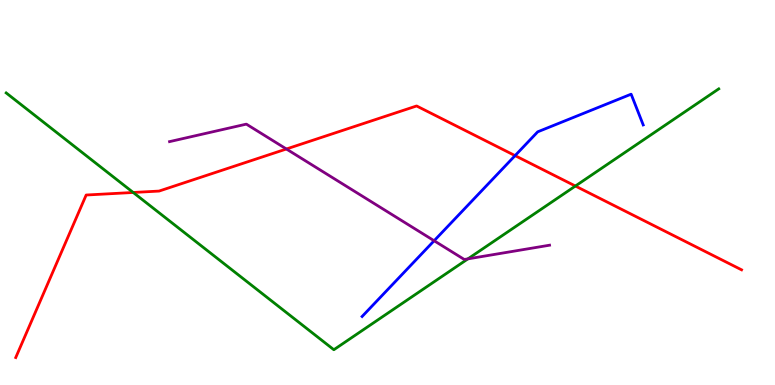[{'lines': ['blue', 'red'], 'intersections': [{'x': 6.65, 'y': 5.96}]}, {'lines': ['green', 'red'], 'intersections': [{'x': 1.72, 'y': 5.0}, {'x': 7.42, 'y': 5.17}]}, {'lines': ['purple', 'red'], 'intersections': [{'x': 3.7, 'y': 6.13}]}, {'lines': ['blue', 'green'], 'intersections': []}, {'lines': ['blue', 'purple'], 'intersections': [{'x': 5.6, 'y': 3.75}]}, {'lines': ['green', 'purple'], 'intersections': [{'x': 6.04, 'y': 3.28}]}]